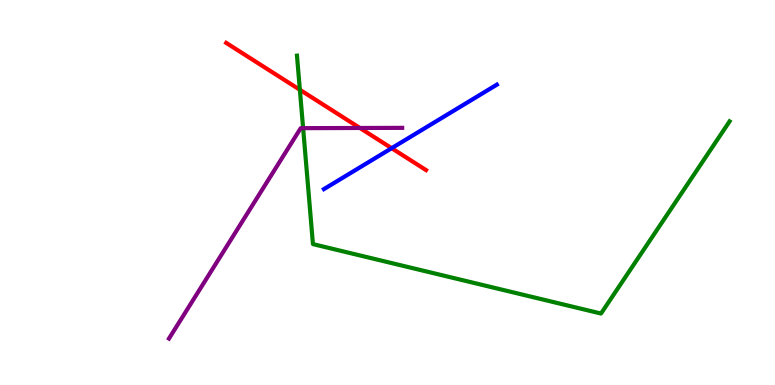[{'lines': ['blue', 'red'], 'intersections': [{'x': 5.05, 'y': 6.15}]}, {'lines': ['green', 'red'], 'intersections': [{'x': 3.87, 'y': 7.67}]}, {'lines': ['purple', 'red'], 'intersections': [{'x': 4.64, 'y': 6.68}]}, {'lines': ['blue', 'green'], 'intersections': []}, {'lines': ['blue', 'purple'], 'intersections': []}, {'lines': ['green', 'purple'], 'intersections': [{'x': 3.91, 'y': 6.67}]}]